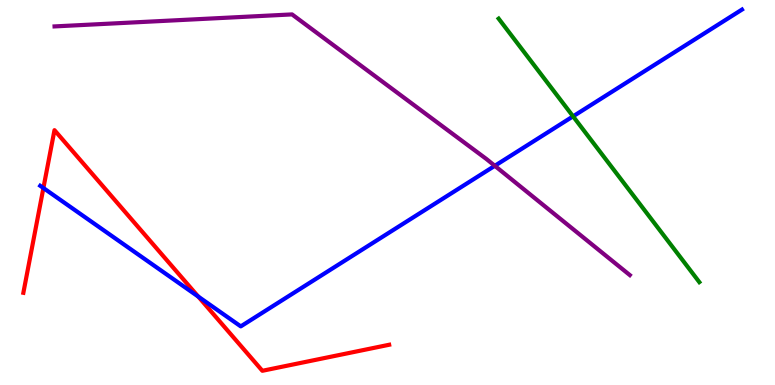[{'lines': ['blue', 'red'], 'intersections': [{'x': 0.56, 'y': 5.12}, {'x': 2.56, 'y': 2.3}]}, {'lines': ['green', 'red'], 'intersections': []}, {'lines': ['purple', 'red'], 'intersections': []}, {'lines': ['blue', 'green'], 'intersections': [{'x': 7.39, 'y': 6.98}]}, {'lines': ['blue', 'purple'], 'intersections': [{'x': 6.38, 'y': 5.69}]}, {'lines': ['green', 'purple'], 'intersections': []}]